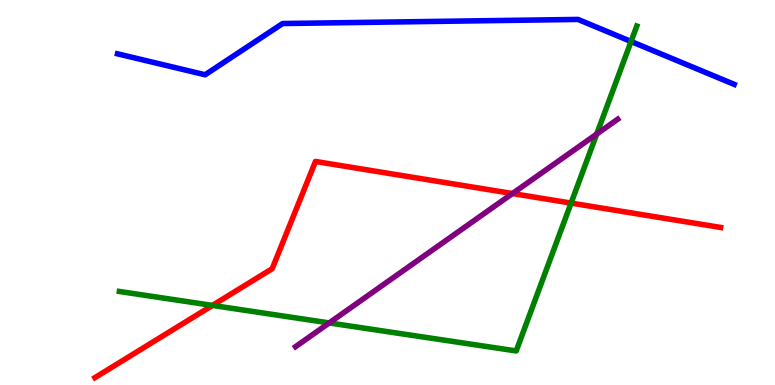[{'lines': ['blue', 'red'], 'intersections': []}, {'lines': ['green', 'red'], 'intersections': [{'x': 2.74, 'y': 2.07}, {'x': 7.37, 'y': 4.72}]}, {'lines': ['purple', 'red'], 'intersections': [{'x': 6.61, 'y': 4.97}]}, {'lines': ['blue', 'green'], 'intersections': [{'x': 8.14, 'y': 8.92}]}, {'lines': ['blue', 'purple'], 'intersections': []}, {'lines': ['green', 'purple'], 'intersections': [{'x': 4.25, 'y': 1.61}, {'x': 7.7, 'y': 6.52}]}]